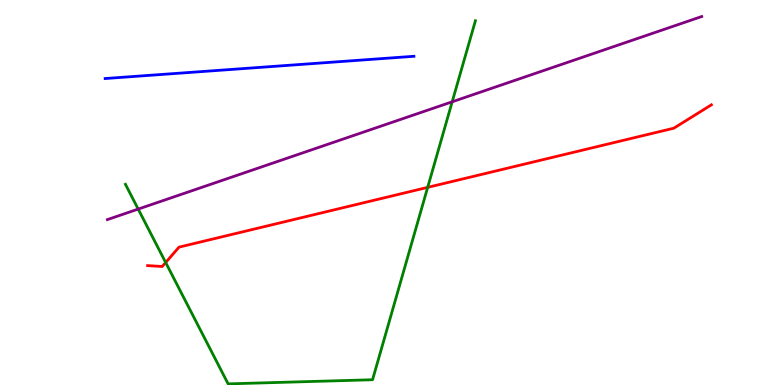[{'lines': ['blue', 'red'], 'intersections': []}, {'lines': ['green', 'red'], 'intersections': [{'x': 2.14, 'y': 3.18}, {'x': 5.52, 'y': 5.13}]}, {'lines': ['purple', 'red'], 'intersections': []}, {'lines': ['blue', 'green'], 'intersections': []}, {'lines': ['blue', 'purple'], 'intersections': []}, {'lines': ['green', 'purple'], 'intersections': [{'x': 1.78, 'y': 4.57}, {'x': 5.83, 'y': 7.36}]}]